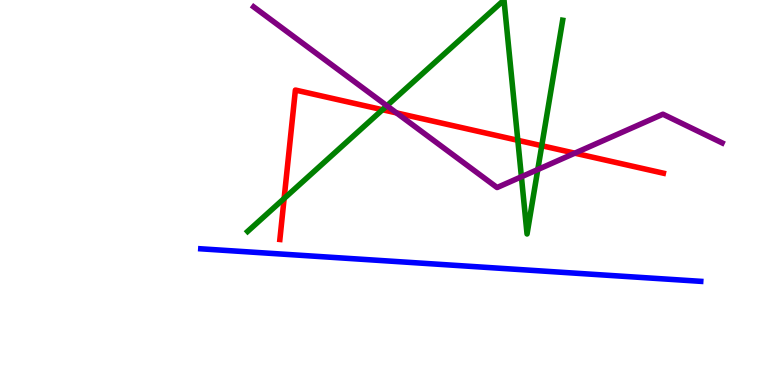[{'lines': ['blue', 'red'], 'intersections': []}, {'lines': ['green', 'red'], 'intersections': [{'x': 3.67, 'y': 4.84}, {'x': 4.94, 'y': 7.15}, {'x': 6.68, 'y': 6.36}, {'x': 6.99, 'y': 6.22}]}, {'lines': ['purple', 'red'], 'intersections': [{'x': 5.12, 'y': 7.07}, {'x': 7.42, 'y': 6.02}]}, {'lines': ['blue', 'green'], 'intersections': []}, {'lines': ['blue', 'purple'], 'intersections': []}, {'lines': ['green', 'purple'], 'intersections': [{'x': 4.99, 'y': 7.25}, {'x': 6.73, 'y': 5.41}, {'x': 6.94, 'y': 5.6}]}]